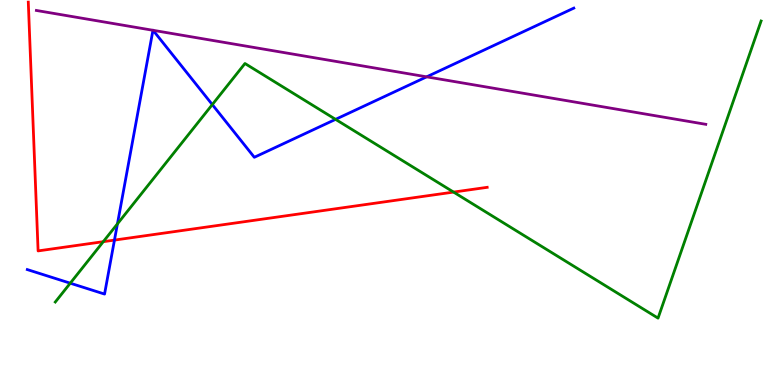[{'lines': ['blue', 'red'], 'intersections': [{'x': 1.48, 'y': 3.76}]}, {'lines': ['green', 'red'], 'intersections': [{'x': 1.33, 'y': 3.72}, {'x': 5.85, 'y': 5.01}]}, {'lines': ['purple', 'red'], 'intersections': []}, {'lines': ['blue', 'green'], 'intersections': [{'x': 0.907, 'y': 2.64}, {'x': 1.52, 'y': 4.19}, {'x': 2.74, 'y': 7.28}, {'x': 4.33, 'y': 6.9}]}, {'lines': ['blue', 'purple'], 'intersections': [{'x': 1.97, 'y': 9.21}, {'x': 1.98, 'y': 9.21}, {'x': 5.51, 'y': 8.0}]}, {'lines': ['green', 'purple'], 'intersections': []}]